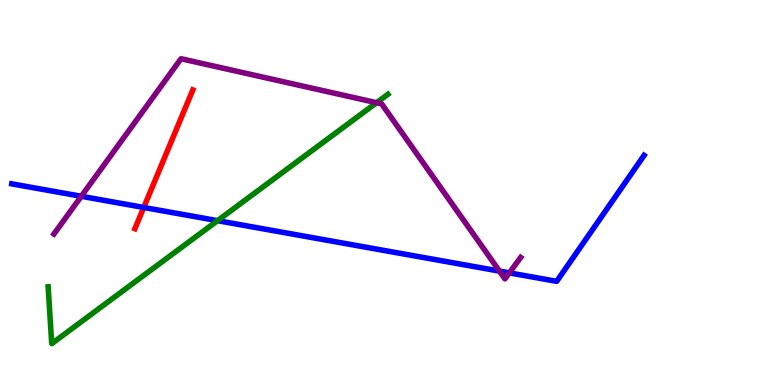[{'lines': ['blue', 'red'], 'intersections': [{'x': 1.85, 'y': 4.61}]}, {'lines': ['green', 'red'], 'intersections': []}, {'lines': ['purple', 'red'], 'intersections': []}, {'lines': ['blue', 'green'], 'intersections': [{'x': 2.81, 'y': 4.27}]}, {'lines': ['blue', 'purple'], 'intersections': [{'x': 1.05, 'y': 4.9}, {'x': 6.44, 'y': 2.96}, {'x': 6.57, 'y': 2.91}]}, {'lines': ['green', 'purple'], 'intersections': [{'x': 4.86, 'y': 7.33}]}]